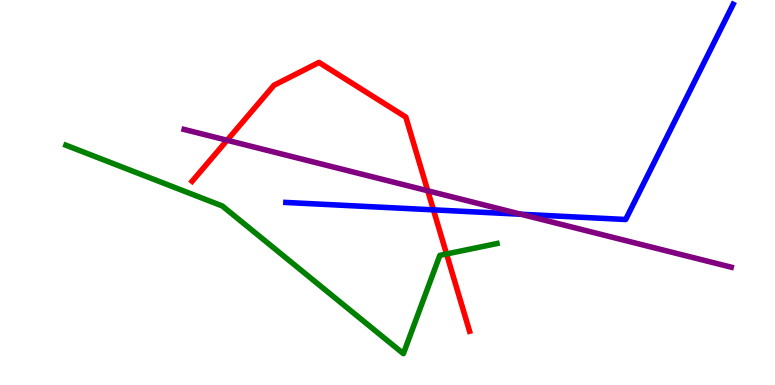[{'lines': ['blue', 'red'], 'intersections': [{'x': 5.59, 'y': 4.55}]}, {'lines': ['green', 'red'], 'intersections': [{'x': 5.76, 'y': 3.4}]}, {'lines': ['purple', 'red'], 'intersections': [{'x': 2.93, 'y': 6.36}, {'x': 5.52, 'y': 5.04}]}, {'lines': ['blue', 'green'], 'intersections': []}, {'lines': ['blue', 'purple'], 'intersections': [{'x': 6.72, 'y': 4.44}]}, {'lines': ['green', 'purple'], 'intersections': []}]